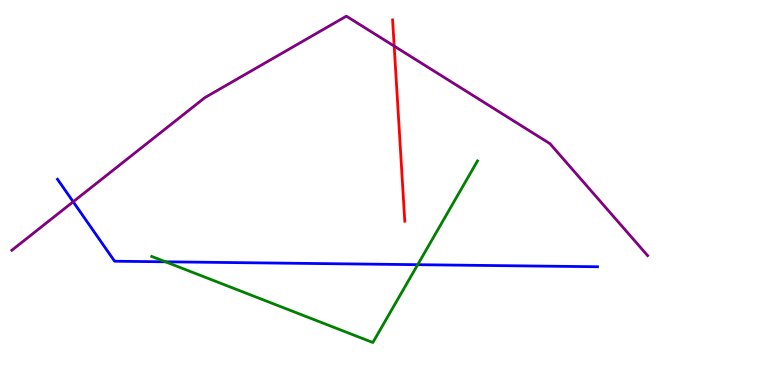[{'lines': ['blue', 'red'], 'intersections': []}, {'lines': ['green', 'red'], 'intersections': []}, {'lines': ['purple', 'red'], 'intersections': [{'x': 5.09, 'y': 8.8}]}, {'lines': ['blue', 'green'], 'intersections': [{'x': 2.14, 'y': 3.2}, {'x': 5.39, 'y': 3.13}]}, {'lines': ['blue', 'purple'], 'intersections': [{'x': 0.944, 'y': 4.76}]}, {'lines': ['green', 'purple'], 'intersections': []}]